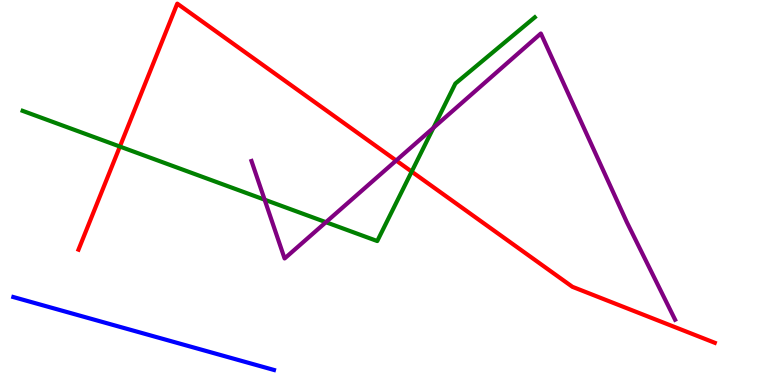[{'lines': ['blue', 'red'], 'intersections': []}, {'lines': ['green', 'red'], 'intersections': [{'x': 1.55, 'y': 6.19}, {'x': 5.31, 'y': 5.54}]}, {'lines': ['purple', 'red'], 'intersections': [{'x': 5.11, 'y': 5.83}]}, {'lines': ['blue', 'green'], 'intersections': []}, {'lines': ['blue', 'purple'], 'intersections': []}, {'lines': ['green', 'purple'], 'intersections': [{'x': 3.41, 'y': 4.81}, {'x': 4.21, 'y': 4.23}, {'x': 5.59, 'y': 6.68}]}]